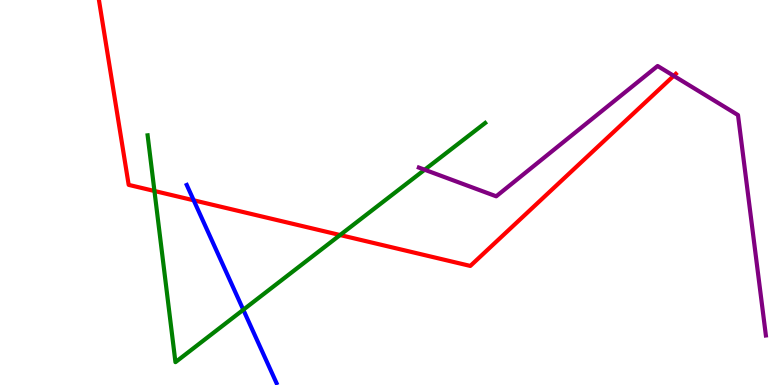[{'lines': ['blue', 'red'], 'intersections': [{'x': 2.5, 'y': 4.8}]}, {'lines': ['green', 'red'], 'intersections': [{'x': 1.99, 'y': 5.04}, {'x': 4.39, 'y': 3.9}]}, {'lines': ['purple', 'red'], 'intersections': [{'x': 8.69, 'y': 8.03}]}, {'lines': ['blue', 'green'], 'intersections': [{'x': 3.14, 'y': 1.95}]}, {'lines': ['blue', 'purple'], 'intersections': []}, {'lines': ['green', 'purple'], 'intersections': [{'x': 5.48, 'y': 5.59}]}]